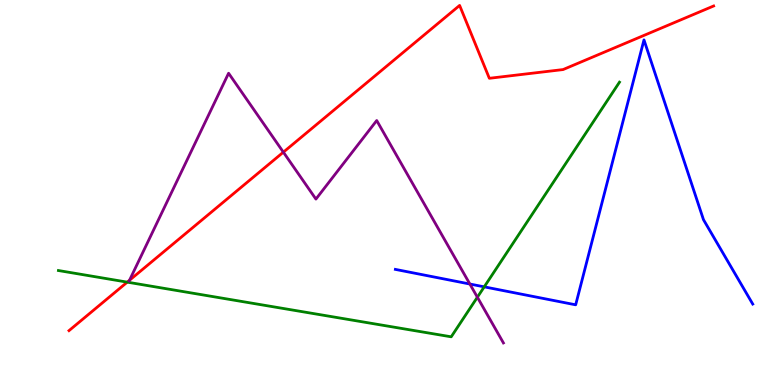[{'lines': ['blue', 'red'], 'intersections': []}, {'lines': ['green', 'red'], 'intersections': [{'x': 1.64, 'y': 2.67}]}, {'lines': ['purple', 'red'], 'intersections': [{'x': 1.67, 'y': 2.72}, {'x': 3.66, 'y': 6.05}]}, {'lines': ['blue', 'green'], 'intersections': [{'x': 6.25, 'y': 2.55}]}, {'lines': ['blue', 'purple'], 'intersections': [{'x': 6.06, 'y': 2.62}]}, {'lines': ['green', 'purple'], 'intersections': [{'x': 6.16, 'y': 2.28}]}]